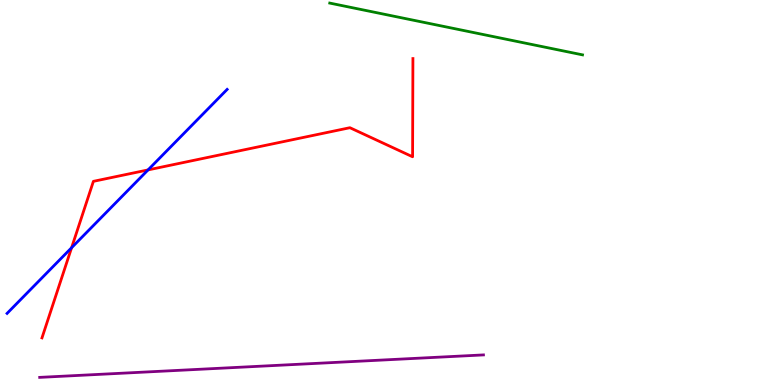[{'lines': ['blue', 'red'], 'intersections': [{'x': 0.924, 'y': 3.57}, {'x': 1.91, 'y': 5.59}]}, {'lines': ['green', 'red'], 'intersections': []}, {'lines': ['purple', 'red'], 'intersections': []}, {'lines': ['blue', 'green'], 'intersections': []}, {'lines': ['blue', 'purple'], 'intersections': []}, {'lines': ['green', 'purple'], 'intersections': []}]